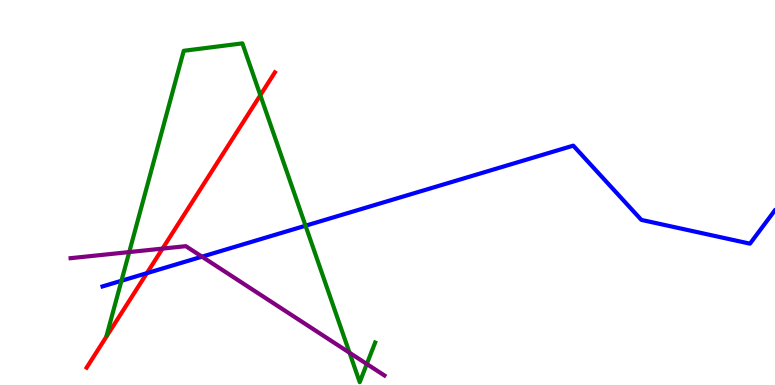[{'lines': ['blue', 'red'], 'intersections': [{'x': 1.9, 'y': 2.9}]}, {'lines': ['green', 'red'], 'intersections': [{'x': 3.36, 'y': 7.53}]}, {'lines': ['purple', 'red'], 'intersections': [{'x': 2.1, 'y': 3.54}]}, {'lines': ['blue', 'green'], 'intersections': [{'x': 1.57, 'y': 2.71}, {'x': 3.94, 'y': 4.14}]}, {'lines': ['blue', 'purple'], 'intersections': [{'x': 2.61, 'y': 3.33}]}, {'lines': ['green', 'purple'], 'intersections': [{'x': 1.67, 'y': 3.45}, {'x': 4.51, 'y': 0.838}, {'x': 4.73, 'y': 0.546}]}]